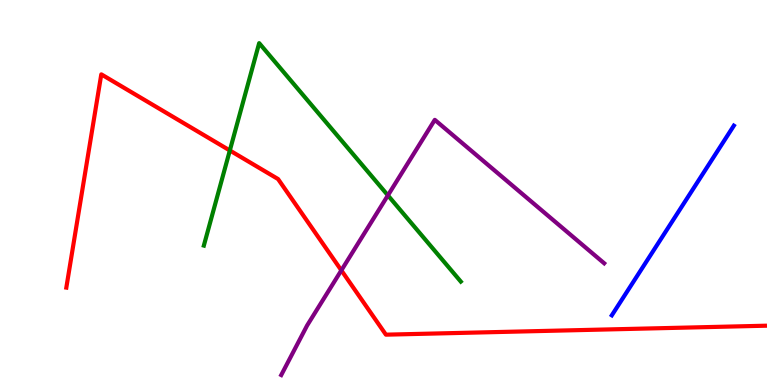[{'lines': ['blue', 'red'], 'intersections': []}, {'lines': ['green', 'red'], 'intersections': [{'x': 2.97, 'y': 6.09}]}, {'lines': ['purple', 'red'], 'intersections': [{'x': 4.4, 'y': 2.98}]}, {'lines': ['blue', 'green'], 'intersections': []}, {'lines': ['blue', 'purple'], 'intersections': []}, {'lines': ['green', 'purple'], 'intersections': [{'x': 5.01, 'y': 4.93}]}]